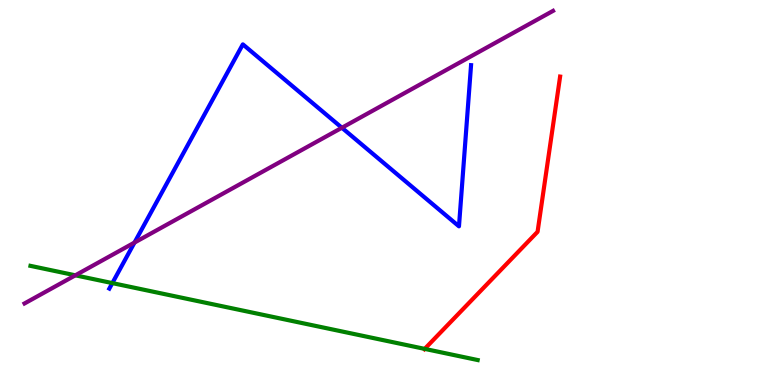[{'lines': ['blue', 'red'], 'intersections': []}, {'lines': ['green', 'red'], 'intersections': [{'x': 5.48, 'y': 0.938}]}, {'lines': ['purple', 'red'], 'intersections': []}, {'lines': ['blue', 'green'], 'intersections': [{'x': 1.45, 'y': 2.65}]}, {'lines': ['blue', 'purple'], 'intersections': [{'x': 1.74, 'y': 3.7}, {'x': 4.41, 'y': 6.68}]}, {'lines': ['green', 'purple'], 'intersections': [{'x': 0.972, 'y': 2.85}]}]